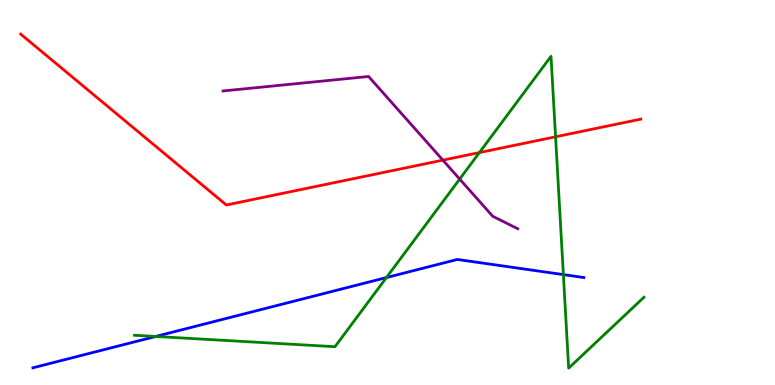[{'lines': ['blue', 'red'], 'intersections': []}, {'lines': ['green', 'red'], 'intersections': [{'x': 6.19, 'y': 6.04}, {'x': 7.17, 'y': 6.45}]}, {'lines': ['purple', 'red'], 'intersections': [{'x': 5.71, 'y': 5.84}]}, {'lines': ['blue', 'green'], 'intersections': [{'x': 2.01, 'y': 1.26}, {'x': 4.99, 'y': 2.79}, {'x': 7.27, 'y': 2.87}]}, {'lines': ['blue', 'purple'], 'intersections': []}, {'lines': ['green', 'purple'], 'intersections': [{'x': 5.93, 'y': 5.35}]}]